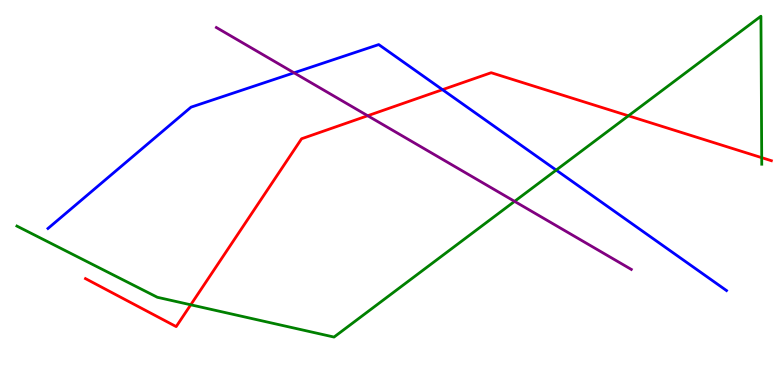[{'lines': ['blue', 'red'], 'intersections': [{'x': 5.71, 'y': 7.67}]}, {'lines': ['green', 'red'], 'intersections': [{'x': 2.46, 'y': 2.08}, {'x': 8.11, 'y': 6.99}, {'x': 9.83, 'y': 5.9}]}, {'lines': ['purple', 'red'], 'intersections': [{'x': 4.74, 'y': 6.99}]}, {'lines': ['blue', 'green'], 'intersections': [{'x': 7.18, 'y': 5.58}]}, {'lines': ['blue', 'purple'], 'intersections': [{'x': 3.79, 'y': 8.11}]}, {'lines': ['green', 'purple'], 'intersections': [{'x': 6.64, 'y': 4.77}]}]